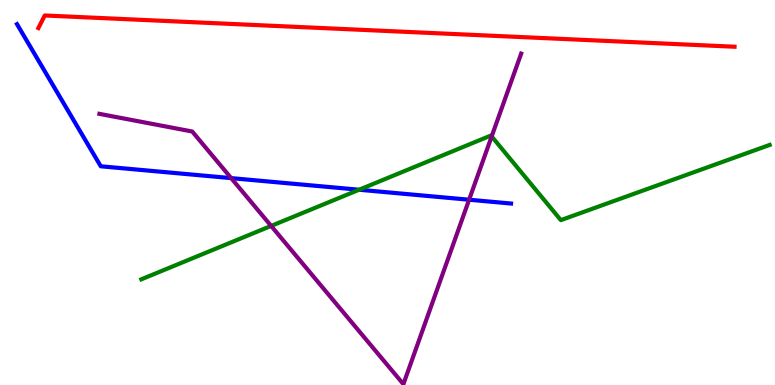[{'lines': ['blue', 'red'], 'intersections': []}, {'lines': ['green', 'red'], 'intersections': []}, {'lines': ['purple', 'red'], 'intersections': []}, {'lines': ['blue', 'green'], 'intersections': [{'x': 4.63, 'y': 5.07}]}, {'lines': ['blue', 'purple'], 'intersections': [{'x': 2.98, 'y': 5.37}, {'x': 6.05, 'y': 4.81}]}, {'lines': ['green', 'purple'], 'intersections': [{'x': 3.5, 'y': 4.13}, {'x': 6.34, 'y': 6.46}]}]